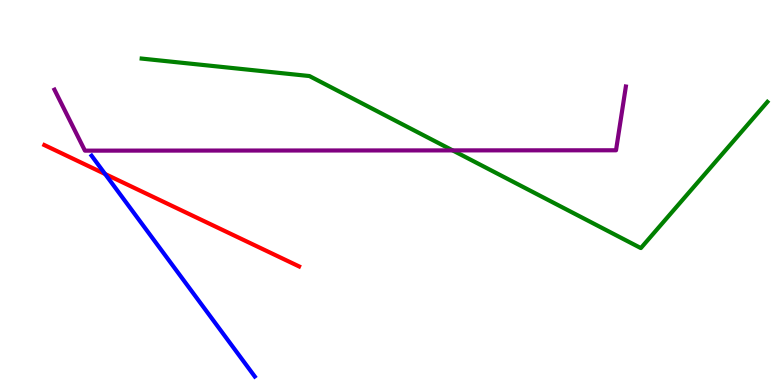[{'lines': ['blue', 'red'], 'intersections': [{'x': 1.36, 'y': 5.48}]}, {'lines': ['green', 'red'], 'intersections': []}, {'lines': ['purple', 'red'], 'intersections': []}, {'lines': ['blue', 'green'], 'intersections': []}, {'lines': ['blue', 'purple'], 'intersections': []}, {'lines': ['green', 'purple'], 'intersections': [{'x': 5.84, 'y': 6.09}]}]